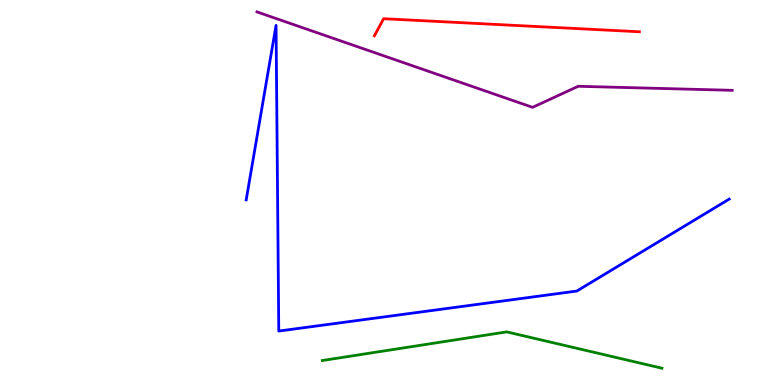[{'lines': ['blue', 'red'], 'intersections': []}, {'lines': ['green', 'red'], 'intersections': []}, {'lines': ['purple', 'red'], 'intersections': []}, {'lines': ['blue', 'green'], 'intersections': []}, {'lines': ['blue', 'purple'], 'intersections': []}, {'lines': ['green', 'purple'], 'intersections': []}]